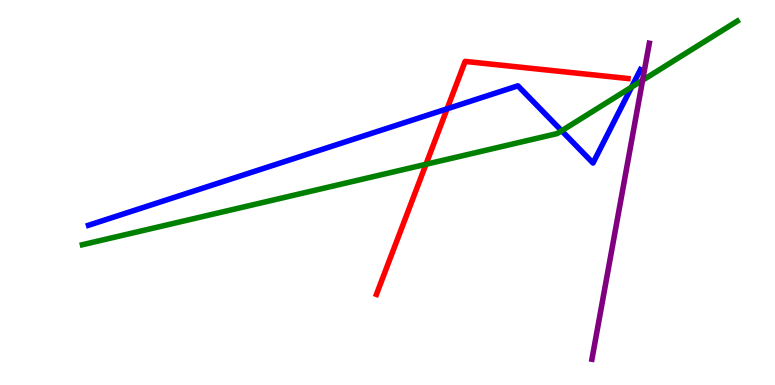[{'lines': ['blue', 'red'], 'intersections': [{'x': 5.77, 'y': 7.17}]}, {'lines': ['green', 'red'], 'intersections': [{'x': 5.5, 'y': 5.73}]}, {'lines': ['purple', 'red'], 'intersections': []}, {'lines': ['blue', 'green'], 'intersections': [{'x': 7.25, 'y': 6.6}, {'x': 8.15, 'y': 7.74}]}, {'lines': ['blue', 'purple'], 'intersections': []}, {'lines': ['green', 'purple'], 'intersections': [{'x': 8.29, 'y': 7.92}]}]